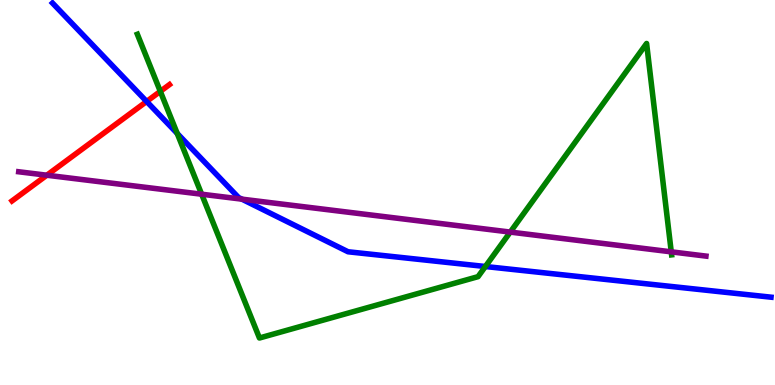[{'lines': ['blue', 'red'], 'intersections': [{'x': 1.89, 'y': 7.36}]}, {'lines': ['green', 'red'], 'intersections': [{'x': 2.07, 'y': 7.63}]}, {'lines': ['purple', 'red'], 'intersections': [{'x': 0.604, 'y': 5.45}]}, {'lines': ['blue', 'green'], 'intersections': [{'x': 2.29, 'y': 6.53}, {'x': 6.26, 'y': 3.08}]}, {'lines': ['blue', 'purple'], 'intersections': [{'x': 3.12, 'y': 4.83}]}, {'lines': ['green', 'purple'], 'intersections': [{'x': 2.6, 'y': 4.96}, {'x': 6.58, 'y': 3.97}, {'x': 8.66, 'y': 3.46}]}]